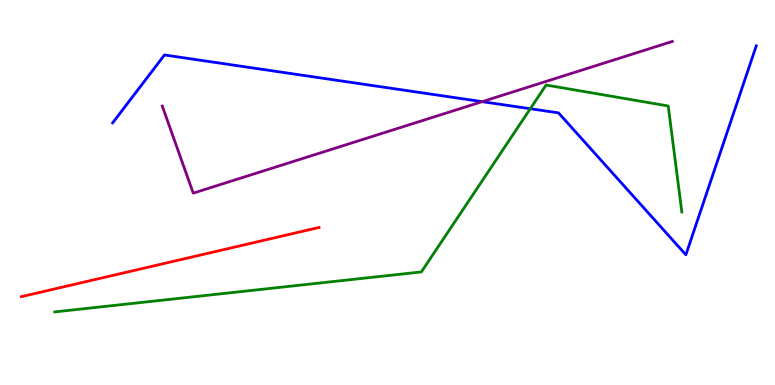[{'lines': ['blue', 'red'], 'intersections': []}, {'lines': ['green', 'red'], 'intersections': []}, {'lines': ['purple', 'red'], 'intersections': []}, {'lines': ['blue', 'green'], 'intersections': [{'x': 6.84, 'y': 7.18}]}, {'lines': ['blue', 'purple'], 'intersections': [{'x': 6.22, 'y': 7.36}]}, {'lines': ['green', 'purple'], 'intersections': []}]